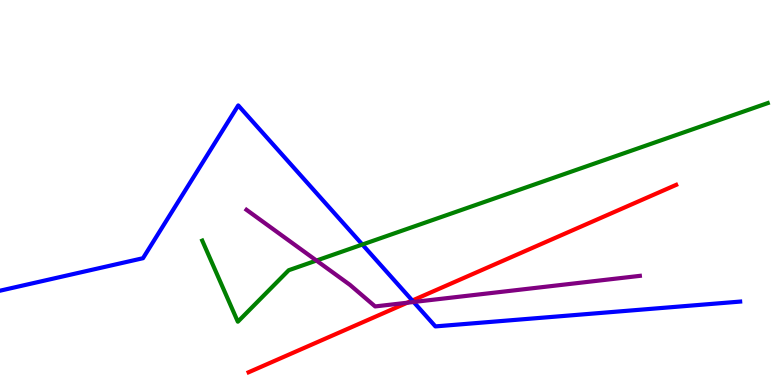[{'lines': ['blue', 'red'], 'intersections': [{'x': 5.32, 'y': 2.19}]}, {'lines': ['green', 'red'], 'intersections': []}, {'lines': ['purple', 'red'], 'intersections': [{'x': 5.26, 'y': 2.14}]}, {'lines': ['blue', 'green'], 'intersections': [{'x': 4.68, 'y': 3.65}]}, {'lines': ['blue', 'purple'], 'intersections': [{'x': 5.34, 'y': 2.16}]}, {'lines': ['green', 'purple'], 'intersections': [{'x': 4.08, 'y': 3.23}]}]